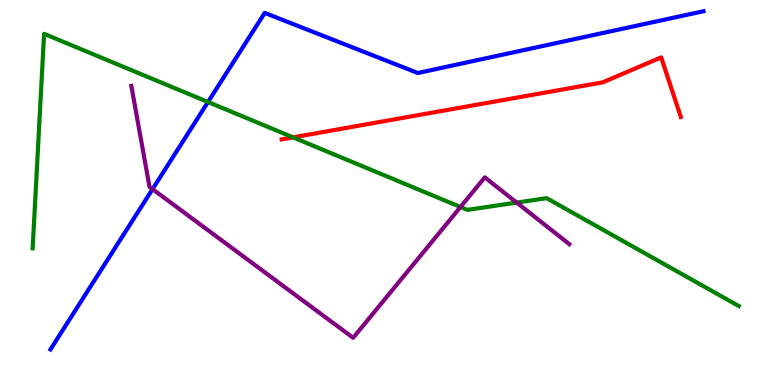[{'lines': ['blue', 'red'], 'intersections': []}, {'lines': ['green', 'red'], 'intersections': [{'x': 3.78, 'y': 6.43}]}, {'lines': ['purple', 'red'], 'intersections': []}, {'lines': ['blue', 'green'], 'intersections': [{'x': 2.68, 'y': 7.35}]}, {'lines': ['blue', 'purple'], 'intersections': [{'x': 1.97, 'y': 5.09}]}, {'lines': ['green', 'purple'], 'intersections': [{'x': 5.94, 'y': 4.62}, {'x': 6.67, 'y': 4.74}]}]